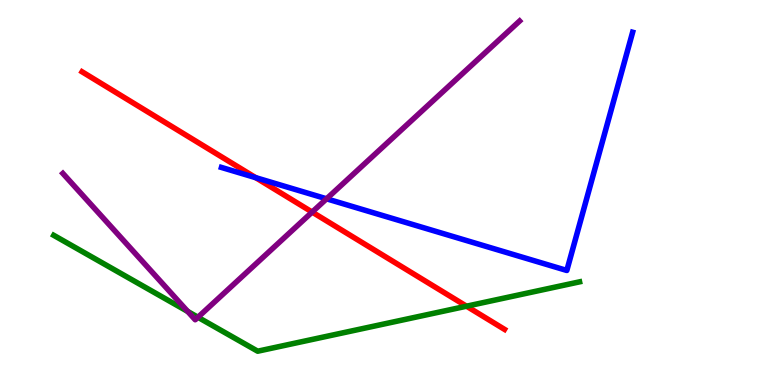[{'lines': ['blue', 'red'], 'intersections': [{'x': 3.3, 'y': 5.39}]}, {'lines': ['green', 'red'], 'intersections': [{'x': 6.02, 'y': 2.05}]}, {'lines': ['purple', 'red'], 'intersections': [{'x': 4.03, 'y': 4.49}]}, {'lines': ['blue', 'green'], 'intersections': []}, {'lines': ['blue', 'purple'], 'intersections': [{'x': 4.21, 'y': 4.84}]}, {'lines': ['green', 'purple'], 'intersections': [{'x': 2.42, 'y': 1.91}, {'x': 2.55, 'y': 1.76}]}]